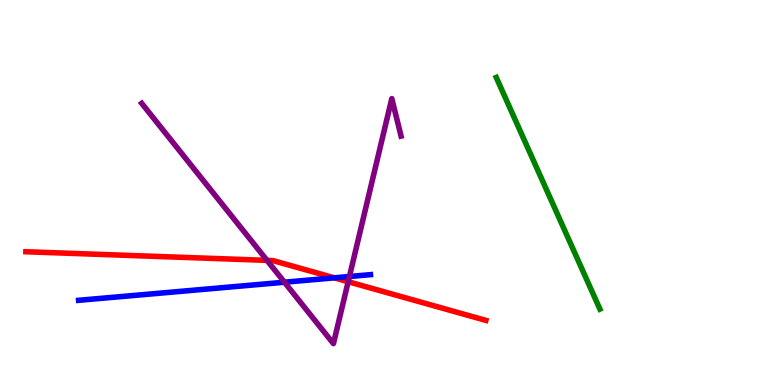[{'lines': ['blue', 'red'], 'intersections': [{'x': 4.31, 'y': 2.78}]}, {'lines': ['green', 'red'], 'intersections': []}, {'lines': ['purple', 'red'], 'intersections': [{'x': 3.45, 'y': 3.24}, {'x': 4.49, 'y': 2.68}]}, {'lines': ['blue', 'green'], 'intersections': []}, {'lines': ['blue', 'purple'], 'intersections': [{'x': 3.67, 'y': 2.67}, {'x': 4.51, 'y': 2.82}]}, {'lines': ['green', 'purple'], 'intersections': []}]